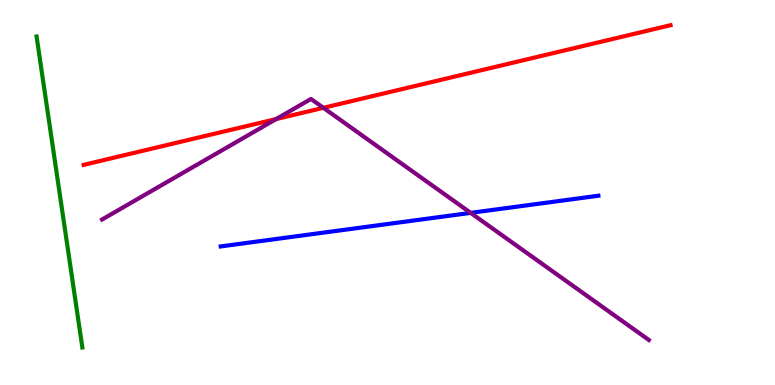[{'lines': ['blue', 'red'], 'intersections': []}, {'lines': ['green', 'red'], 'intersections': []}, {'lines': ['purple', 'red'], 'intersections': [{'x': 3.56, 'y': 6.91}, {'x': 4.17, 'y': 7.2}]}, {'lines': ['blue', 'green'], 'intersections': []}, {'lines': ['blue', 'purple'], 'intersections': [{'x': 6.07, 'y': 4.47}]}, {'lines': ['green', 'purple'], 'intersections': []}]